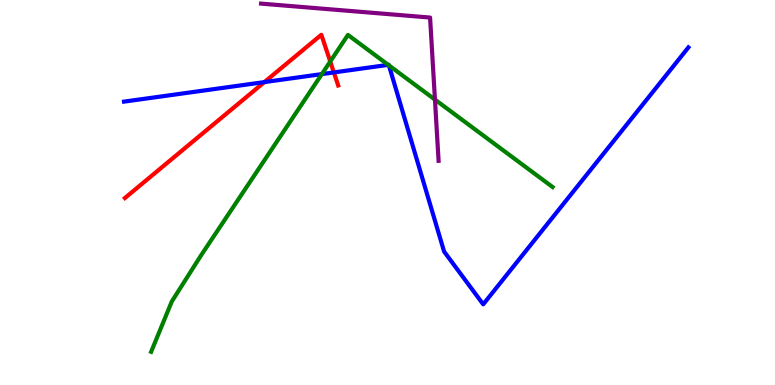[{'lines': ['blue', 'red'], 'intersections': [{'x': 3.41, 'y': 7.87}, {'x': 4.31, 'y': 8.12}]}, {'lines': ['green', 'red'], 'intersections': [{'x': 4.26, 'y': 8.4}]}, {'lines': ['purple', 'red'], 'intersections': []}, {'lines': ['blue', 'green'], 'intersections': [{'x': 4.15, 'y': 8.08}, {'x': 5.01, 'y': 8.32}, {'x': 5.02, 'y': 8.3}]}, {'lines': ['blue', 'purple'], 'intersections': []}, {'lines': ['green', 'purple'], 'intersections': [{'x': 5.61, 'y': 7.41}]}]